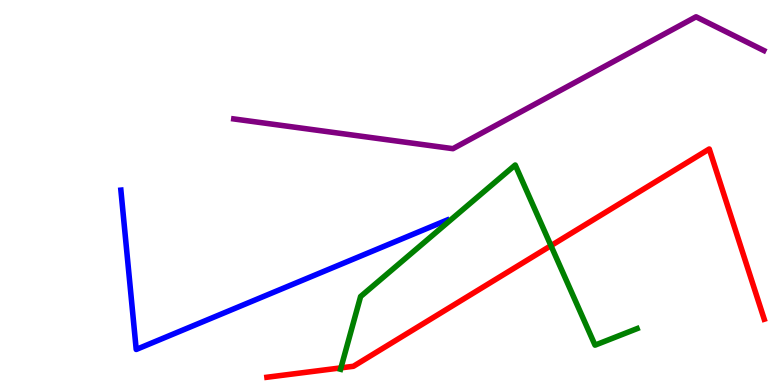[{'lines': ['blue', 'red'], 'intersections': []}, {'lines': ['green', 'red'], 'intersections': [{'x': 4.4, 'y': 0.445}, {'x': 7.11, 'y': 3.62}]}, {'lines': ['purple', 'red'], 'intersections': []}, {'lines': ['blue', 'green'], 'intersections': []}, {'lines': ['blue', 'purple'], 'intersections': []}, {'lines': ['green', 'purple'], 'intersections': []}]